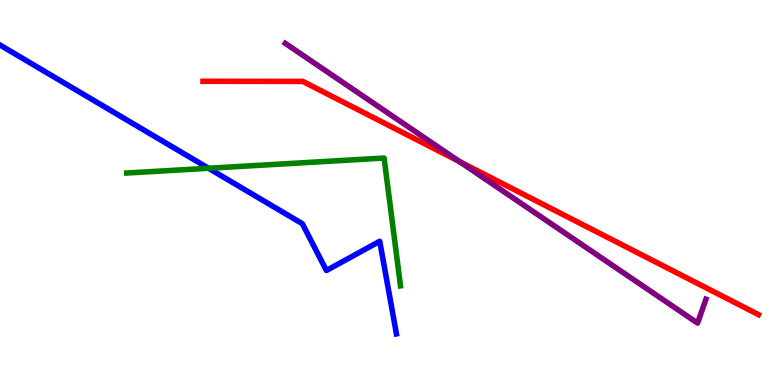[{'lines': ['blue', 'red'], 'intersections': []}, {'lines': ['green', 'red'], 'intersections': []}, {'lines': ['purple', 'red'], 'intersections': [{'x': 5.93, 'y': 5.8}]}, {'lines': ['blue', 'green'], 'intersections': [{'x': 2.69, 'y': 5.63}]}, {'lines': ['blue', 'purple'], 'intersections': []}, {'lines': ['green', 'purple'], 'intersections': []}]